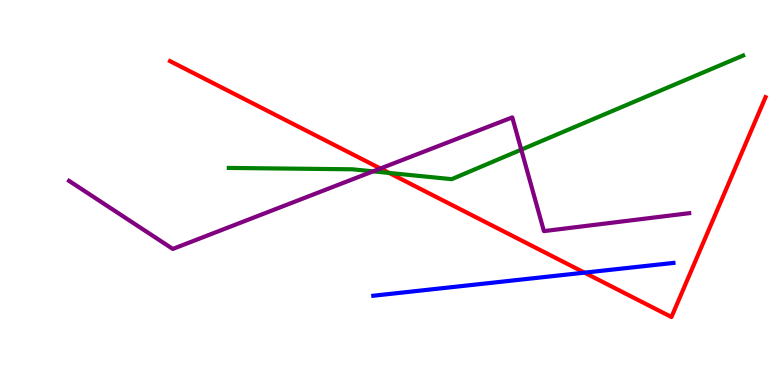[{'lines': ['blue', 'red'], 'intersections': [{'x': 7.54, 'y': 2.92}]}, {'lines': ['green', 'red'], 'intersections': [{'x': 5.02, 'y': 5.51}]}, {'lines': ['purple', 'red'], 'intersections': [{'x': 4.91, 'y': 5.62}]}, {'lines': ['blue', 'green'], 'intersections': []}, {'lines': ['blue', 'purple'], 'intersections': []}, {'lines': ['green', 'purple'], 'intersections': [{'x': 4.81, 'y': 5.55}, {'x': 6.73, 'y': 6.11}]}]